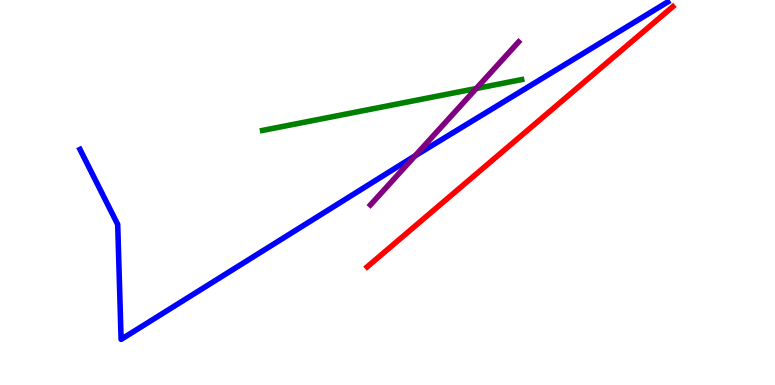[{'lines': ['blue', 'red'], 'intersections': []}, {'lines': ['green', 'red'], 'intersections': []}, {'lines': ['purple', 'red'], 'intersections': []}, {'lines': ['blue', 'green'], 'intersections': []}, {'lines': ['blue', 'purple'], 'intersections': [{'x': 5.36, 'y': 5.95}]}, {'lines': ['green', 'purple'], 'intersections': [{'x': 6.15, 'y': 7.7}]}]